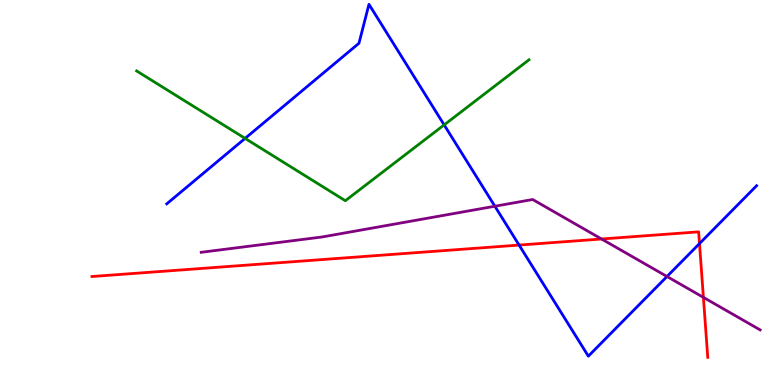[{'lines': ['blue', 'red'], 'intersections': [{'x': 6.7, 'y': 3.63}, {'x': 9.03, 'y': 3.67}]}, {'lines': ['green', 'red'], 'intersections': []}, {'lines': ['purple', 'red'], 'intersections': [{'x': 7.76, 'y': 3.79}, {'x': 9.08, 'y': 2.28}]}, {'lines': ['blue', 'green'], 'intersections': [{'x': 3.16, 'y': 6.41}, {'x': 5.73, 'y': 6.76}]}, {'lines': ['blue', 'purple'], 'intersections': [{'x': 6.39, 'y': 4.64}, {'x': 8.61, 'y': 2.82}]}, {'lines': ['green', 'purple'], 'intersections': []}]